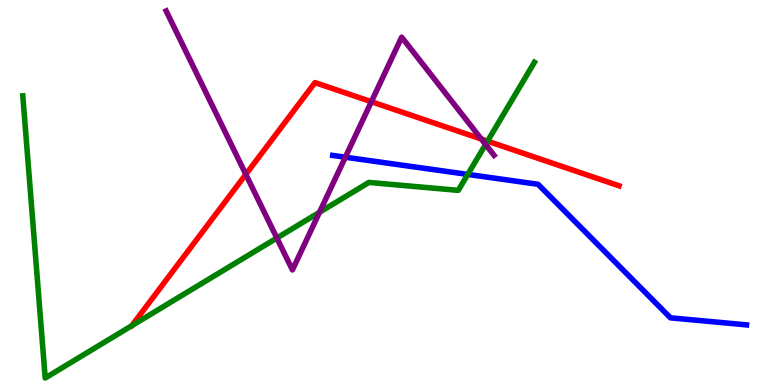[{'lines': ['blue', 'red'], 'intersections': []}, {'lines': ['green', 'red'], 'intersections': [{'x': 6.29, 'y': 6.33}]}, {'lines': ['purple', 'red'], 'intersections': [{'x': 3.17, 'y': 5.47}, {'x': 4.79, 'y': 7.36}, {'x': 6.21, 'y': 6.39}]}, {'lines': ['blue', 'green'], 'intersections': [{'x': 6.04, 'y': 5.47}]}, {'lines': ['blue', 'purple'], 'intersections': [{'x': 4.46, 'y': 5.92}]}, {'lines': ['green', 'purple'], 'intersections': [{'x': 3.57, 'y': 3.82}, {'x': 4.12, 'y': 4.49}, {'x': 6.27, 'y': 6.25}]}]